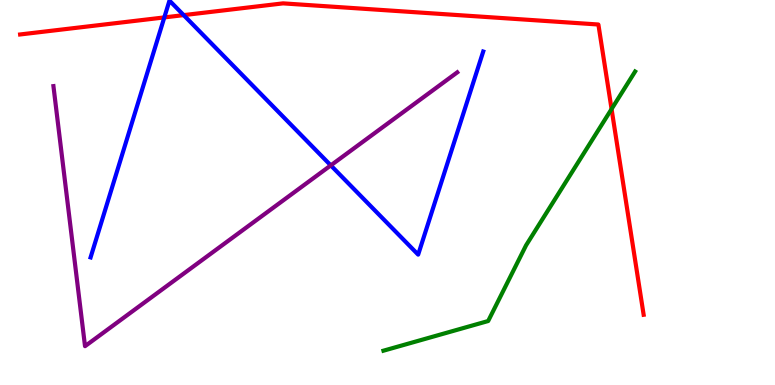[{'lines': ['blue', 'red'], 'intersections': [{'x': 2.12, 'y': 9.55}, {'x': 2.37, 'y': 9.61}]}, {'lines': ['green', 'red'], 'intersections': [{'x': 7.89, 'y': 7.17}]}, {'lines': ['purple', 'red'], 'intersections': []}, {'lines': ['blue', 'green'], 'intersections': []}, {'lines': ['blue', 'purple'], 'intersections': [{'x': 4.27, 'y': 5.7}]}, {'lines': ['green', 'purple'], 'intersections': []}]